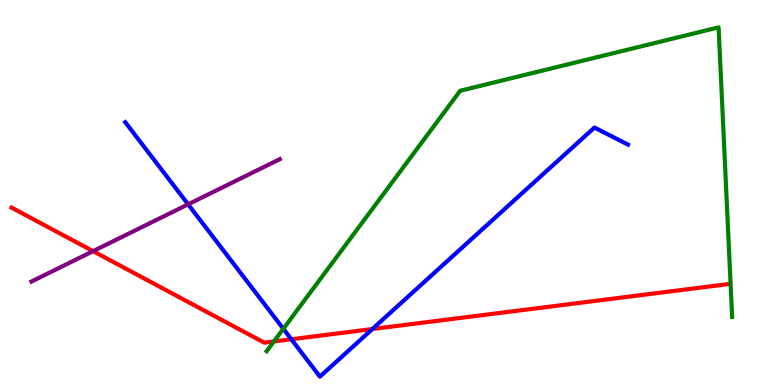[{'lines': ['blue', 'red'], 'intersections': [{'x': 3.76, 'y': 1.19}, {'x': 4.8, 'y': 1.45}]}, {'lines': ['green', 'red'], 'intersections': [{'x': 3.53, 'y': 1.13}]}, {'lines': ['purple', 'red'], 'intersections': [{'x': 1.2, 'y': 3.48}]}, {'lines': ['blue', 'green'], 'intersections': [{'x': 3.66, 'y': 1.46}]}, {'lines': ['blue', 'purple'], 'intersections': [{'x': 2.43, 'y': 4.69}]}, {'lines': ['green', 'purple'], 'intersections': []}]